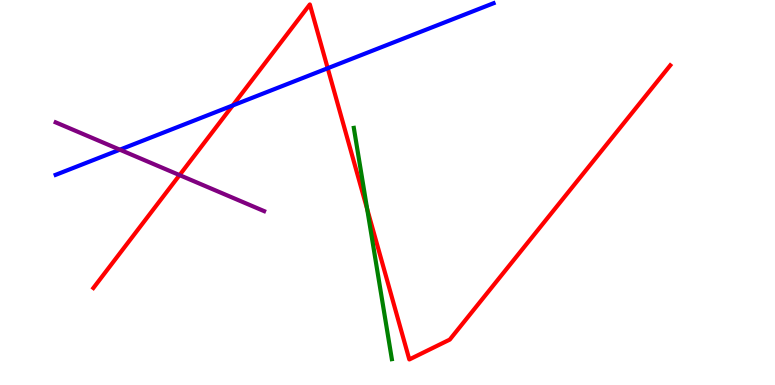[{'lines': ['blue', 'red'], 'intersections': [{'x': 3.0, 'y': 7.26}, {'x': 4.23, 'y': 8.23}]}, {'lines': ['green', 'red'], 'intersections': [{'x': 4.74, 'y': 4.57}]}, {'lines': ['purple', 'red'], 'intersections': [{'x': 2.32, 'y': 5.45}]}, {'lines': ['blue', 'green'], 'intersections': []}, {'lines': ['blue', 'purple'], 'intersections': [{'x': 1.55, 'y': 6.11}]}, {'lines': ['green', 'purple'], 'intersections': []}]